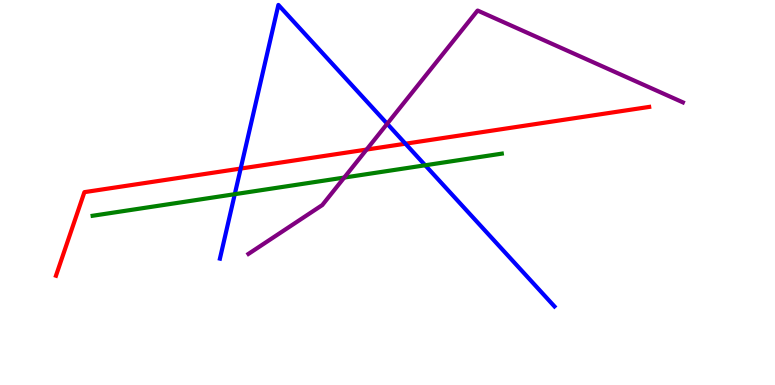[{'lines': ['blue', 'red'], 'intersections': [{'x': 3.11, 'y': 5.62}, {'x': 5.23, 'y': 6.27}]}, {'lines': ['green', 'red'], 'intersections': []}, {'lines': ['purple', 'red'], 'intersections': [{'x': 4.73, 'y': 6.12}]}, {'lines': ['blue', 'green'], 'intersections': [{'x': 3.03, 'y': 4.96}, {'x': 5.49, 'y': 5.71}]}, {'lines': ['blue', 'purple'], 'intersections': [{'x': 5.0, 'y': 6.79}]}, {'lines': ['green', 'purple'], 'intersections': [{'x': 4.44, 'y': 5.39}]}]